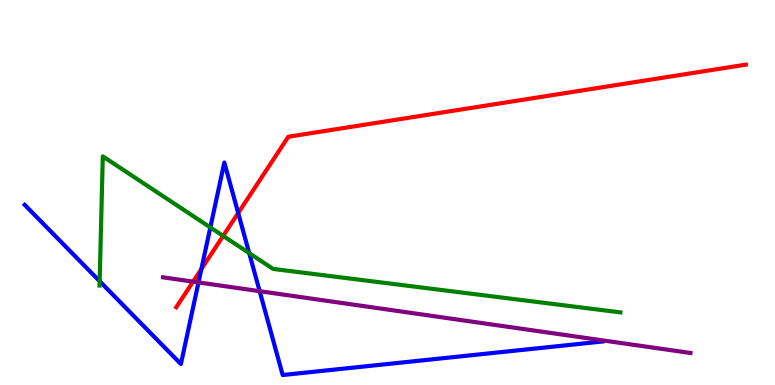[{'lines': ['blue', 'red'], 'intersections': [{'x': 2.6, 'y': 3.01}, {'x': 3.07, 'y': 4.47}]}, {'lines': ['green', 'red'], 'intersections': [{'x': 2.88, 'y': 3.87}]}, {'lines': ['purple', 'red'], 'intersections': [{'x': 2.49, 'y': 2.68}]}, {'lines': ['blue', 'green'], 'intersections': [{'x': 1.29, 'y': 2.7}, {'x': 2.71, 'y': 4.09}, {'x': 3.22, 'y': 3.43}]}, {'lines': ['blue', 'purple'], 'intersections': [{'x': 2.56, 'y': 2.66}, {'x': 3.35, 'y': 2.44}]}, {'lines': ['green', 'purple'], 'intersections': []}]